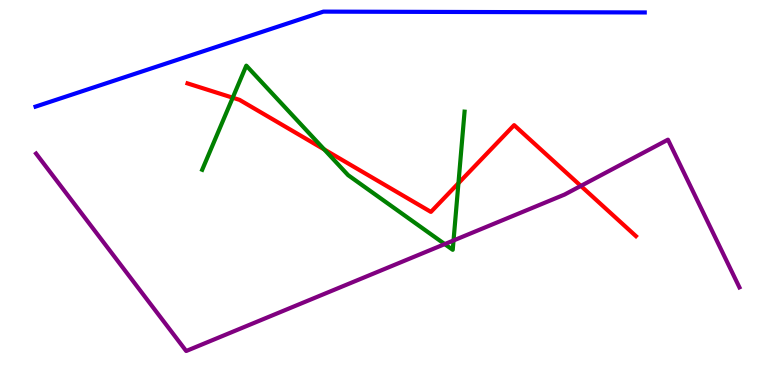[{'lines': ['blue', 'red'], 'intersections': []}, {'lines': ['green', 'red'], 'intersections': [{'x': 3.0, 'y': 7.46}, {'x': 4.18, 'y': 6.12}, {'x': 5.92, 'y': 5.24}]}, {'lines': ['purple', 'red'], 'intersections': [{'x': 7.49, 'y': 5.17}]}, {'lines': ['blue', 'green'], 'intersections': []}, {'lines': ['blue', 'purple'], 'intersections': []}, {'lines': ['green', 'purple'], 'intersections': [{'x': 5.74, 'y': 3.66}, {'x': 5.85, 'y': 3.75}]}]